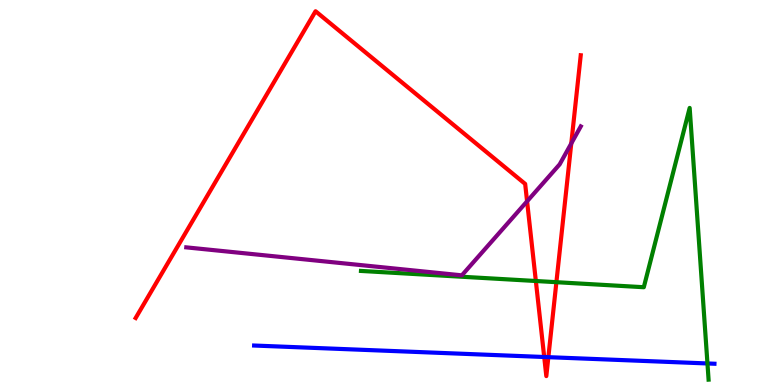[{'lines': ['blue', 'red'], 'intersections': [{'x': 7.02, 'y': 0.727}, {'x': 7.08, 'y': 0.723}]}, {'lines': ['green', 'red'], 'intersections': [{'x': 6.91, 'y': 2.7}, {'x': 7.18, 'y': 2.67}]}, {'lines': ['purple', 'red'], 'intersections': [{'x': 6.8, 'y': 4.77}, {'x': 7.37, 'y': 6.27}]}, {'lines': ['blue', 'green'], 'intersections': [{'x': 9.13, 'y': 0.559}]}, {'lines': ['blue', 'purple'], 'intersections': []}, {'lines': ['green', 'purple'], 'intersections': []}]